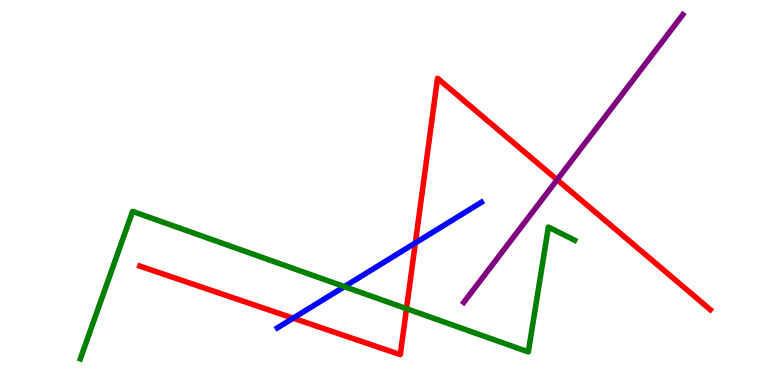[{'lines': ['blue', 'red'], 'intersections': [{'x': 3.78, 'y': 1.74}, {'x': 5.36, 'y': 3.69}]}, {'lines': ['green', 'red'], 'intersections': [{'x': 5.25, 'y': 1.98}]}, {'lines': ['purple', 'red'], 'intersections': [{'x': 7.19, 'y': 5.33}]}, {'lines': ['blue', 'green'], 'intersections': [{'x': 4.44, 'y': 2.56}]}, {'lines': ['blue', 'purple'], 'intersections': []}, {'lines': ['green', 'purple'], 'intersections': []}]